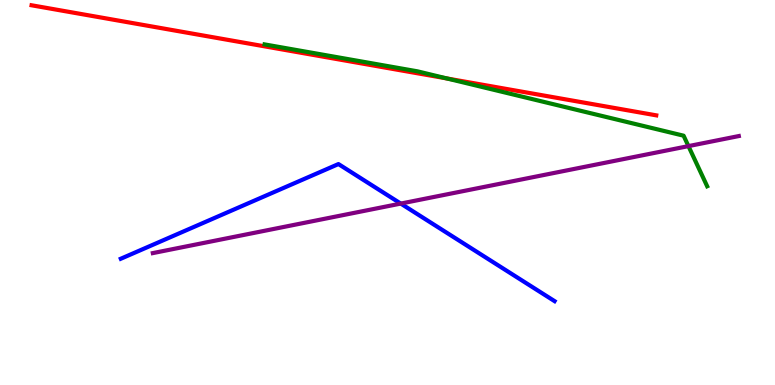[{'lines': ['blue', 'red'], 'intersections': []}, {'lines': ['green', 'red'], 'intersections': [{'x': 5.77, 'y': 7.96}]}, {'lines': ['purple', 'red'], 'intersections': []}, {'lines': ['blue', 'green'], 'intersections': []}, {'lines': ['blue', 'purple'], 'intersections': [{'x': 5.17, 'y': 4.71}]}, {'lines': ['green', 'purple'], 'intersections': [{'x': 8.88, 'y': 6.2}]}]